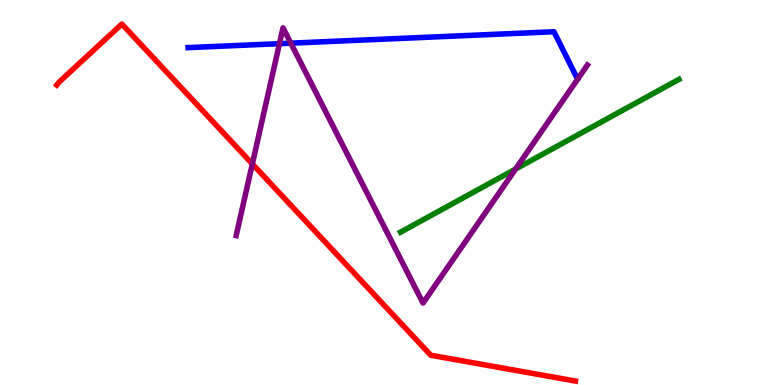[{'lines': ['blue', 'red'], 'intersections': []}, {'lines': ['green', 'red'], 'intersections': []}, {'lines': ['purple', 'red'], 'intersections': [{'x': 3.26, 'y': 5.74}]}, {'lines': ['blue', 'green'], 'intersections': []}, {'lines': ['blue', 'purple'], 'intersections': [{'x': 3.61, 'y': 8.87}, {'x': 3.75, 'y': 8.88}]}, {'lines': ['green', 'purple'], 'intersections': [{'x': 6.65, 'y': 5.61}]}]